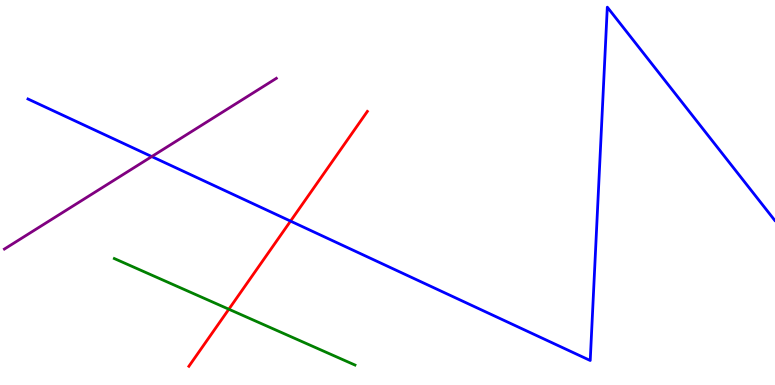[{'lines': ['blue', 'red'], 'intersections': [{'x': 3.75, 'y': 4.26}]}, {'lines': ['green', 'red'], 'intersections': [{'x': 2.95, 'y': 1.97}]}, {'lines': ['purple', 'red'], 'intersections': []}, {'lines': ['blue', 'green'], 'intersections': []}, {'lines': ['blue', 'purple'], 'intersections': [{'x': 1.96, 'y': 5.93}]}, {'lines': ['green', 'purple'], 'intersections': []}]